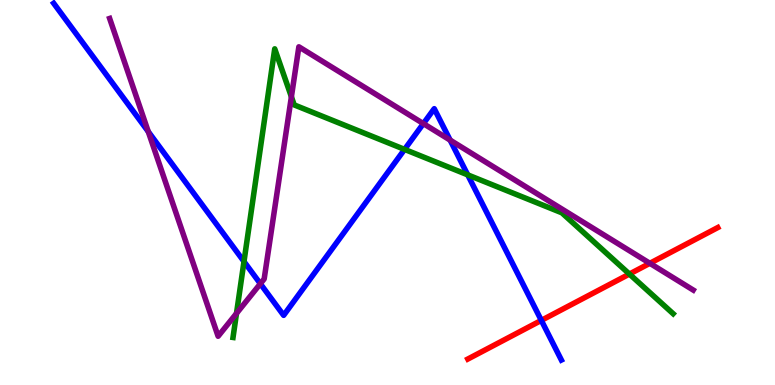[{'lines': ['blue', 'red'], 'intersections': [{'x': 6.98, 'y': 1.68}]}, {'lines': ['green', 'red'], 'intersections': [{'x': 8.12, 'y': 2.88}]}, {'lines': ['purple', 'red'], 'intersections': [{'x': 8.39, 'y': 3.16}]}, {'lines': ['blue', 'green'], 'intersections': [{'x': 3.15, 'y': 3.21}, {'x': 5.22, 'y': 6.12}, {'x': 6.04, 'y': 5.46}]}, {'lines': ['blue', 'purple'], 'intersections': [{'x': 1.91, 'y': 6.58}, {'x': 3.36, 'y': 2.63}, {'x': 5.46, 'y': 6.79}, {'x': 5.81, 'y': 6.36}]}, {'lines': ['green', 'purple'], 'intersections': [{'x': 3.05, 'y': 1.86}, {'x': 3.76, 'y': 7.49}]}]